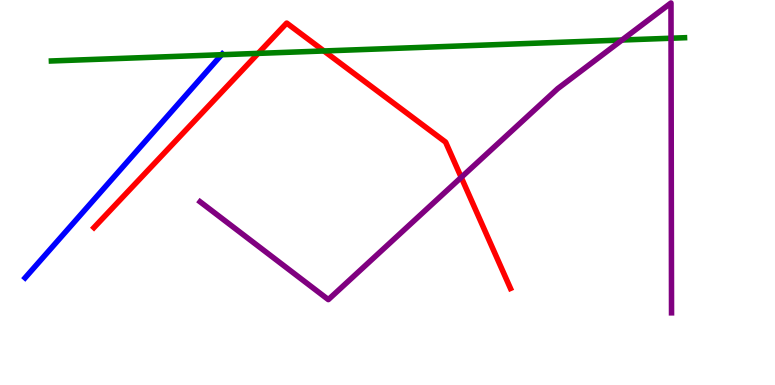[{'lines': ['blue', 'red'], 'intersections': []}, {'lines': ['green', 'red'], 'intersections': [{'x': 3.33, 'y': 8.61}, {'x': 4.18, 'y': 8.68}]}, {'lines': ['purple', 'red'], 'intersections': [{'x': 5.95, 'y': 5.39}]}, {'lines': ['blue', 'green'], 'intersections': [{'x': 2.86, 'y': 8.58}]}, {'lines': ['blue', 'purple'], 'intersections': []}, {'lines': ['green', 'purple'], 'intersections': [{'x': 8.03, 'y': 8.96}, {'x': 8.66, 'y': 9.01}]}]